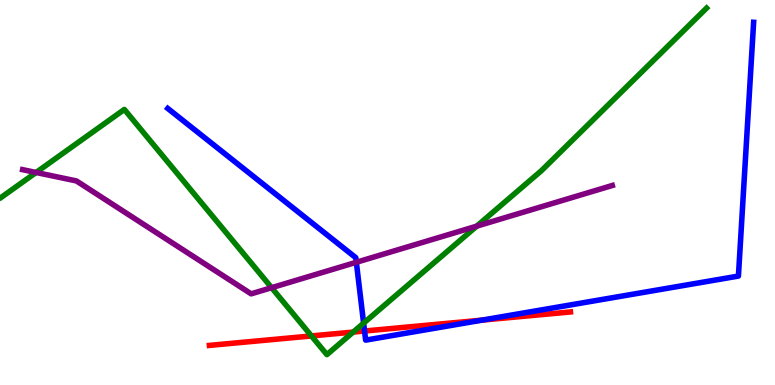[{'lines': ['blue', 'red'], 'intersections': [{'x': 4.7, 'y': 1.4}, {'x': 6.22, 'y': 1.68}]}, {'lines': ['green', 'red'], 'intersections': [{'x': 4.02, 'y': 1.27}, {'x': 4.56, 'y': 1.37}]}, {'lines': ['purple', 'red'], 'intersections': []}, {'lines': ['blue', 'green'], 'intersections': [{'x': 4.69, 'y': 1.61}]}, {'lines': ['blue', 'purple'], 'intersections': [{'x': 4.6, 'y': 3.19}]}, {'lines': ['green', 'purple'], 'intersections': [{'x': 0.466, 'y': 5.52}, {'x': 3.5, 'y': 2.53}, {'x': 6.15, 'y': 4.13}]}]